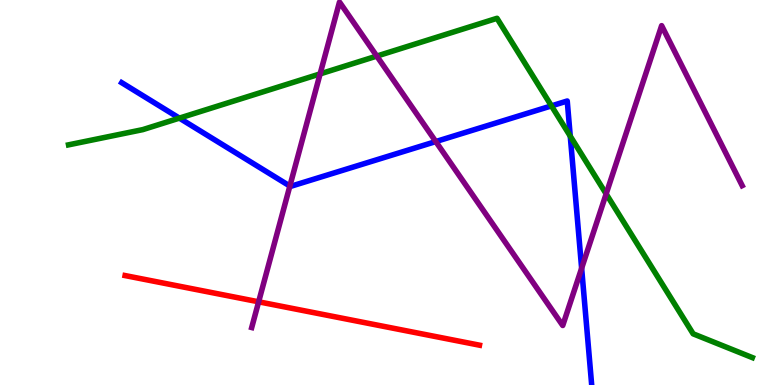[{'lines': ['blue', 'red'], 'intersections': []}, {'lines': ['green', 'red'], 'intersections': []}, {'lines': ['purple', 'red'], 'intersections': [{'x': 3.34, 'y': 2.16}]}, {'lines': ['blue', 'green'], 'intersections': [{'x': 2.31, 'y': 6.93}, {'x': 7.12, 'y': 7.25}, {'x': 7.36, 'y': 6.46}]}, {'lines': ['blue', 'purple'], 'intersections': [{'x': 3.74, 'y': 5.17}, {'x': 5.62, 'y': 6.32}, {'x': 7.5, 'y': 3.03}]}, {'lines': ['green', 'purple'], 'intersections': [{'x': 4.13, 'y': 8.08}, {'x': 4.86, 'y': 8.54}, {'x': 7.82, 'y': 4.96}]}]